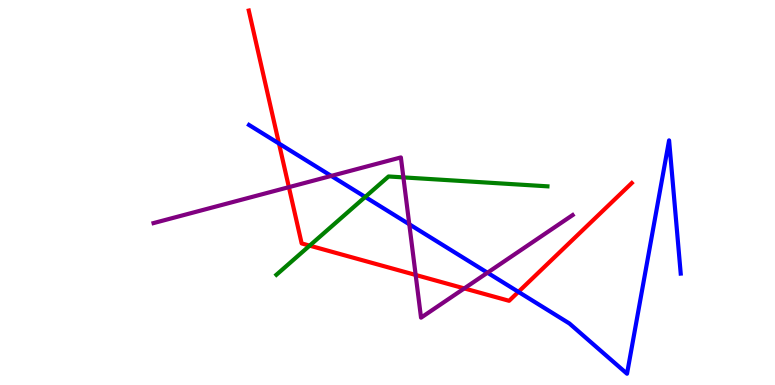[{'lines': ['blue', 'red'], 'intersections': [{'x': 3.6, 'y': 6.27}, {'x': 6.69, 'y': 2.42}]}, {'lines': ['green', 'red'], 'intersections': [{'x': 4.0, 'y': 3.62}]}, {'lines': ['purple', 'red'], 'intersections': [{'x': 3.73, 'y': 5.14}, {'x': 5.36, 'y': 2.86}, {'x': 5.99, 'y': 2.51}]}, {'lines': ['blue', 'green'], 'intersections': [{'x': 4.71, 'y': 4.88}]}, {'lines': ['blue', 'purple'], 'intersections': [{'x': 4.27, 'y': 5.43}, {'x': 5.28, 'y': 4.18}, {'x': 6.29, 'y': 2.92}]}, {'lines': ['green', 'purple'], 'intersections': [{'x': 5.21, 'y': 5.39}]}]